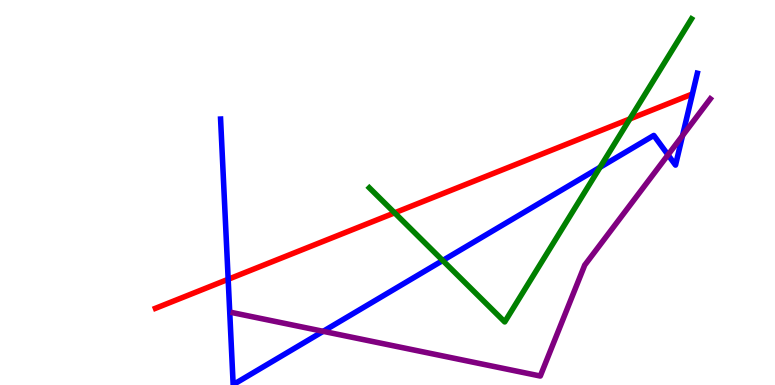[{'lines': ['blue', 'red'], 'intersections': [{'x': 2.94, 'y': 2.75}]}, {'lines': ['green', 'red'], 'intersections': [{'x': 5.09, 'y': 4.47}, {'x': 8.13, 'y': 6.91}]}, {'lines': ['purple', 'red'], 'intersections': []}, {'lines': ['blue', 'green'], 'intersections': [{'x': 5.71, 'y': 3.23}, {'x': 7.74, 'y': 5.65}]}, {'lines': ['blue', 'purple'], 'intersections': [{'x': 4.17, 'y': 1.39}, {'x': 8.62, 'y': 5.98}, {'x': 8.81, 'y': 6.48}]}, {'lines': ['green', 'purple'], 'intersections': []}]